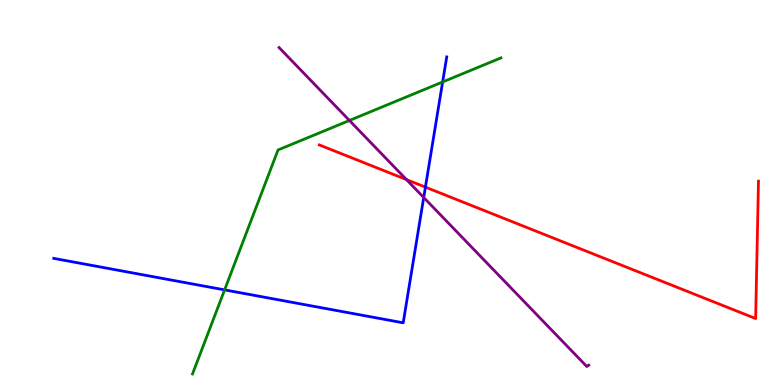[{'lines': ['blue', 'red'], 'intersections': [{'x': 5.49, 'y': 5.14}]}, {'lines': ['green', 'red'], 'intersections': []}, {'lines': ['purple', 'red'], 'intersections': [{'x': 5.24, 'y': 5.34}]}, {'lines': ['blue', 'green'], 'intersections': [{'x': 2.9, 'y': 2.47}, {'x': 5.71, 'y': 7.87}]}, {'lines': ['blue', 'purple'], 'intersections': [{'x': 5.47, 'y': 4.87}]}, {'lines': ['green', 'purple'], 'intersections': [{'x': 4.51, 'y': 6.87}]}]